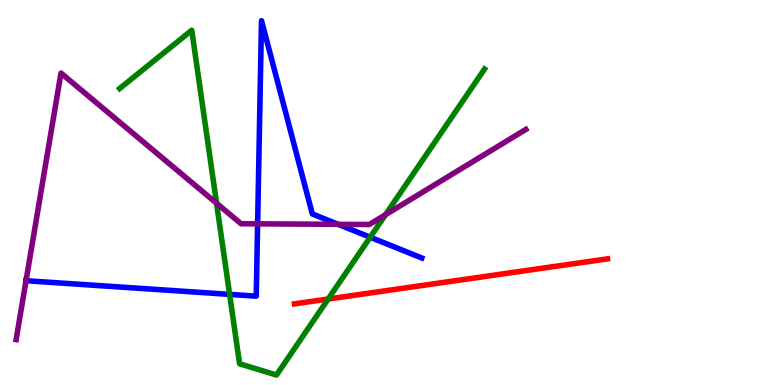[{'lines': ['blue', 'red'], 'intersections': []}, {'lines': ['green', 'red'], 'intersections': [{'x': 4.23, 'y': 2.23}]}, {'lines': ['purple', 'red'], 'intersections': []}, {'lines': ['blue', 'green'], 'intersections': [{'x': 2.96, 'y': 2.35}, {'x': 4.78, 'y': 3.84}]}, {'lines': ['blue', 'purple'], 'intersections': [{'x': 0.336, 'y': 2.71}, {'x': 3.32, 'y': 4.19}, {'x': 4.36, 'y': 4.17}]}, {'lines': ['green', 'purple'], 'intersections': [{'x': 2.79, 'y': 4.72}, {'x': 4.97, 'y': 4.42}]}]